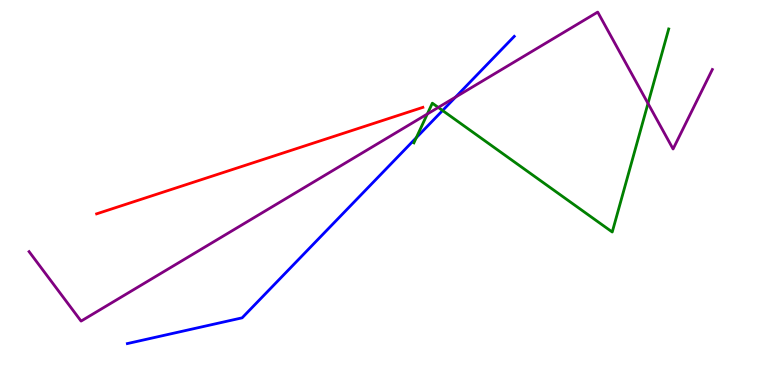[{'lines': ['blue', 'red'], 'intersections': []}, {'lines': ['green', 'red'], 'intersections': []}, {'lines': ['purple', 'red'], 'intersections': []}, {'lines': ['blue', 'green'], 'intersections': [{'x': 5.37, 'y': 6.42}, {'x': 5.71, 'y': 7.13}]}, {'lines': ['blue', 'purple'], 'intersections': [{'x': 5.88, 'y': 7.48}]}, {'lines': ['green', 'purple'], 'intersections': [{'x': 5.51, 'y': 7.04}, {'x': 5.66, 'y': 7.21}, {'x': 8.36, 'y': 7.31}]}]